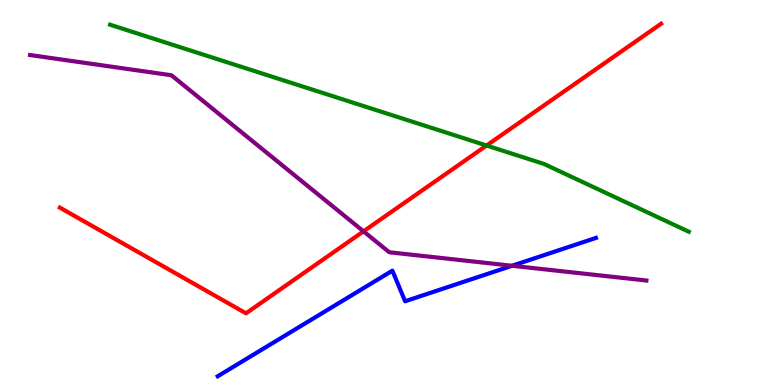[{'lines': ['blue', 'red'], 'intersections': []}, {'lines': ['green', 'red'], 'intersections': [{'x': 6.28, 'y': 6.22}]}, {'lines': ['purple', 'red'], 'intersections': [{'x': 4.69, 'y': 3.99}]}, {'lines': ['blue', 'green'], 'intersections': []}, {'lines': ['blue', 'purple'], 'intersections': [{'x': 6.61, 'y': 3.1}]}, {'lines': ['green', 'purple'], 'intersections': []}]